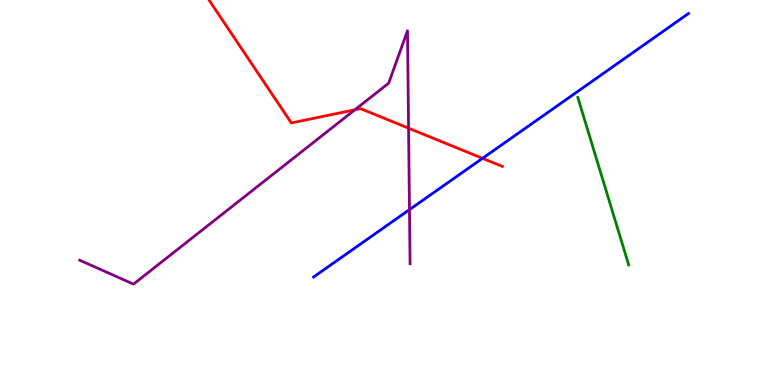[{'lines': ['blue', 'red'], 'intersections': [{'x': 6.23, 'y': 5.89}]}, {'lines': ['green', 'red'], 'intersections': []}, {'lines': ['purple', 'red'], 'intersections': [{'x': 4.58, 'y': 7.15}, {'x': 5.27, 'y': 6.67}]}, {'lines': ['blue', 'green'], 'intersections': []}, {'lines': ['blue', 'purple'], 'intersections': [{'x': 5.28, 'y': 4.55}]}, {'lines': ['green', 'purple'], 'intersections': []}]